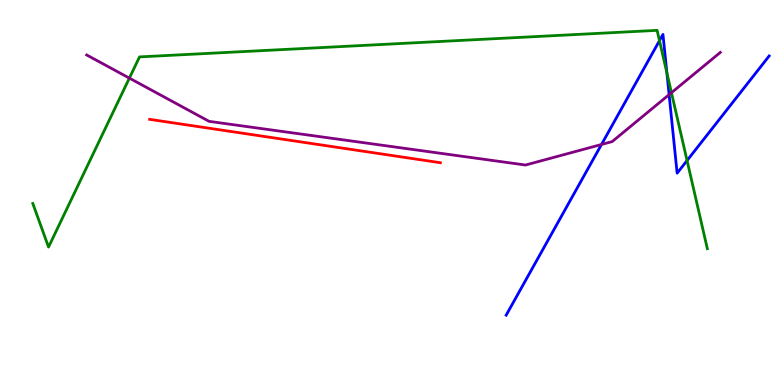[{'lines': ['blue', 'red'], 'intersections': []}, {'lines': ['green', 'red'], 'intersections': []}, {'lines': ['purple', 'red'], 'intersections': []}, {'lines': ['blue', 'green'], 'intersections': [{'x': 8.51, 'y': 8.94}, {'x': 8.6, 'y': 8.11}, {'x': 8.87, 'y': 5.83}]}, {'lines': ['blue', 'purple'], 'intersections': [{'x': 7.76, 'y': 6.25}, {'x': 8.63, 'y': 7.54}]}, {'lines': ['green', 'purple'], 'intersections': [{'x': 1.67, 'y': 7.97}, {'x': 8.66, 'y': 7.59}]}]